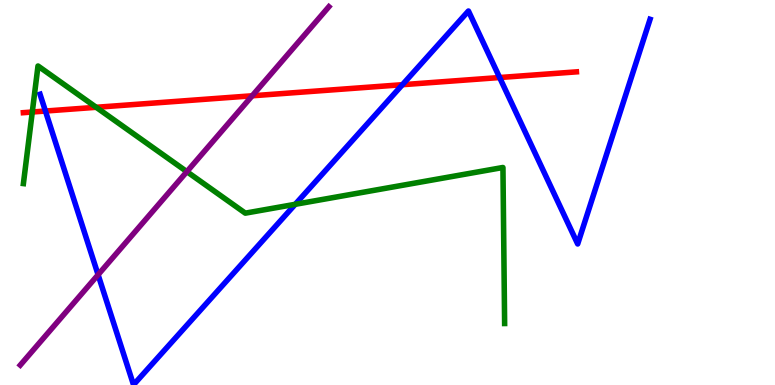[{'lines': ['blue', 'red'], 'intersections': [{'x': 0.586, 'y': 7.12}, {'x': 5.19, 'y': 7.8}, {'x': 6.45, 'y': 7.99}]}, {'lines': ['green', 'red'], 'intersections': [{'x': 0.417, 'y': 7.09}, {'x': 1.24, 'y': 7.21}]}, {'lines': ['purple', 'red'], 'intersections': [{'x': 3.25, 'y': 7.51}]}, {'lines': ['blue', 'green'], 'intersections': [{'x': 3.81, 'y': 4.69}]}, {'lines': ['blue', 'purple'], 'intersections': [{'x': 1.27, 'y': 2.86}]}, {'lines': ['green', 'purple'], 'intersections': [{'x': 2.41, 'y': 5.54}]}]